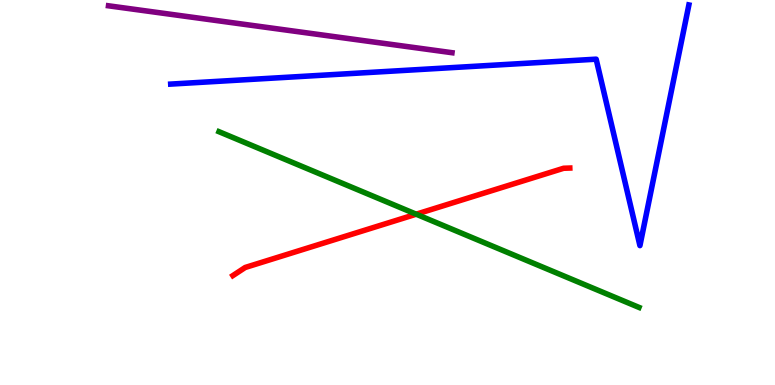[{'lines': ['blue', 'red'], 'intersections': []}, {'lines': ['green', 'red'], 'intersections': [{'x': 5.37, 'y': 4.44}]}, {'lines': ['purple', 'red'], 'intersections': []}, {'lines': ['blue', 'green'], 'intersections': []}, {'lines': ['blue', 'purple'], 'intersections': []}, {'lines': ['green', 'purple'], 'intersections': []}]